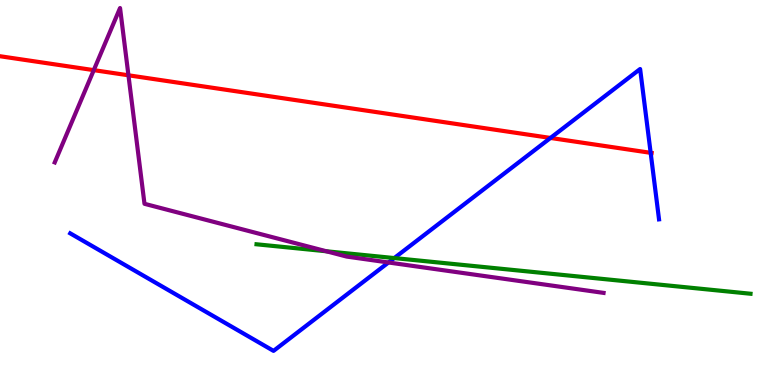[{'lines': ['blue', 'red'], 'intersections': [{'x': 7.1, 'y': 6.42}, {'x': 8.4, 'y': 6.03}]}, {'lines': ['green', 'red'], 'intersections': []}, {'lines': ['purple', 'red'], 'intersections': [{'x': 1.21, 'y': 8.18}, {'x': 1.66, 'y': 8.04}]}, {'lines': ['blue', 'green'], 'intersections': [{'x': 5.09, 'y': 3.3}]}, {'lines': ['blue', 'purple'], 'intersections': [{'x': 5.01, 'y': 3.18}]}, {'lines': ['green', 'purple'], 'intersections': [{'x': 4.21, 'y': 3.47}]}]